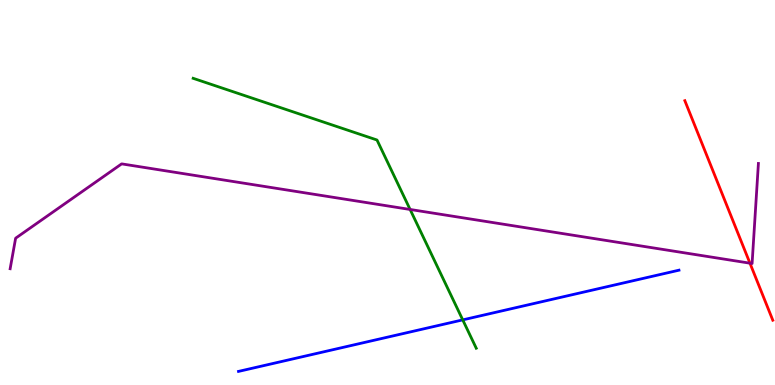[{'lines': ['blue', 'red'], 'intersections': []}, {'lines': ['green', 'red'], 'intersections': []}, {'lines': ['purple', 'red'], 'intersections': [{'x': 9.68, 'y': 3.16}]}, {'lines': ['blue', 'green'], 'intersections': [{'x': 5.97, 'y': 1.69}]}, {'lines': ['blue', 'purple'], 'intersections': []}, {'lines': ['green', 'purple'], 'intersections': [{'x': 5.29, 'y': 4.56}]}]